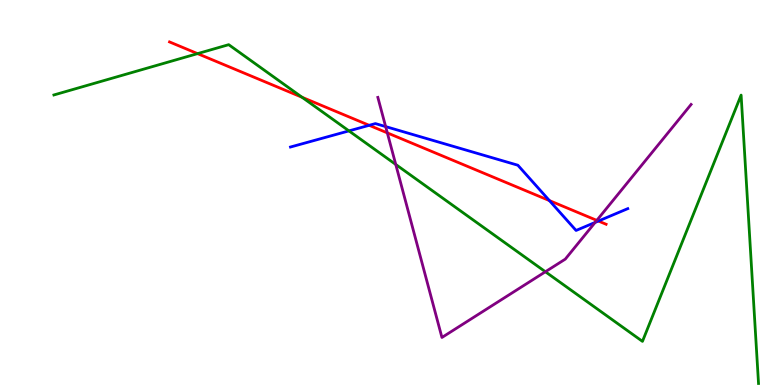[{'lines': ['blue', 'red'], 'intersections': [{'x': 4.76, 'y': 6.75}, {'x': 7.09, 'y': 4.79}, {'x': 7.72, 'y': 4.26}]}, {'lines': ['green', 'red'], 'intersections': [{'x': 2.55, 'y': 8.61}, {'x': 3.9, 'y': 7.47}]}, {'lines': ['purple', 'red'], 'intersections': [{'x': 5.0, 'y': 6.55}, {'x': 7.7, 'y': 4.28}]}, {'lines': ['blue', 'green'], 'intersections': [{'x': 4.5, 'y': 6.6}]}, {'lines': ['blue', 'purple'], 'intersections': [{'x': 4.98, 'y': 6.71}, {'x': 7.68, 'y': 4.22}]}, {'lines': ['green', 'purple'], 'intersections': [{'x': 5.11, 'y': 5.73}, {'x': 7.04, 'y': 2.94}]}]